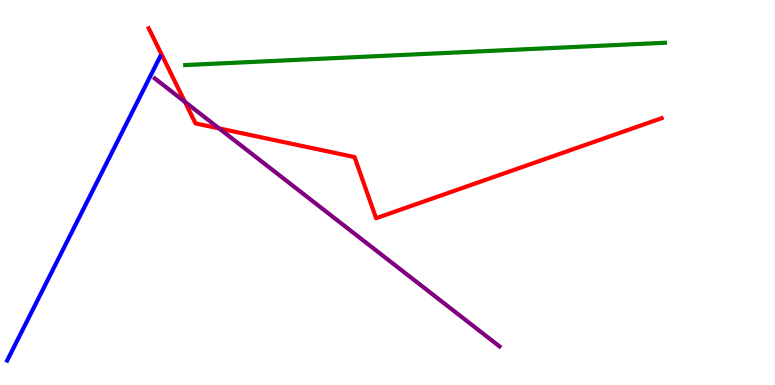[{'lines': ['blue', 'red'], 'intersections': []}, {'lines': ['green', 'red'], 'intersections': []}, {'lines': ['purple', 'red'], 'intersections': [{'x': 2.39, 'y': 7.36}, {'x': 2.83, 'y': 6.67}]}, {'lines': ['blue', 'green'], 'intersections': []}, {'lines': ['blue', 'purple'], 'intersections': []}, {'lines': ['green', 'purple'], 'intersections': []}]